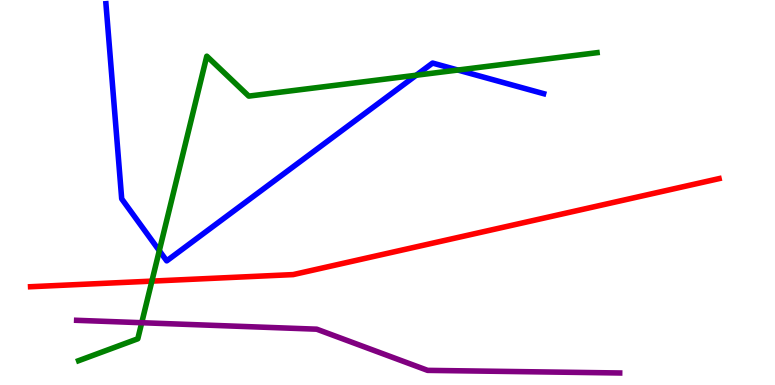[{'lines': ['blue', 'red'], 'intersections': []}, {'lines': ['green', 'red'], 'intersections': [{'x': 1.96, 'y': 2.7}]}, {'lines': ['purple', 'red'], 'intersections': []}, {'lines': ['blue', 'green'], 'intersections': [{'x': 2.06, 'y': 3.49}, {'x': 5.37, 'y': 8.05}, {'x': 5.91, 'y': 8.18}]}, {'lines': ['blue', 'purple'], 'intersections': []}, {'lines': ['green', 'purple'], 'intersections': [{'x': 1.83, 'y': 1.62}]}]